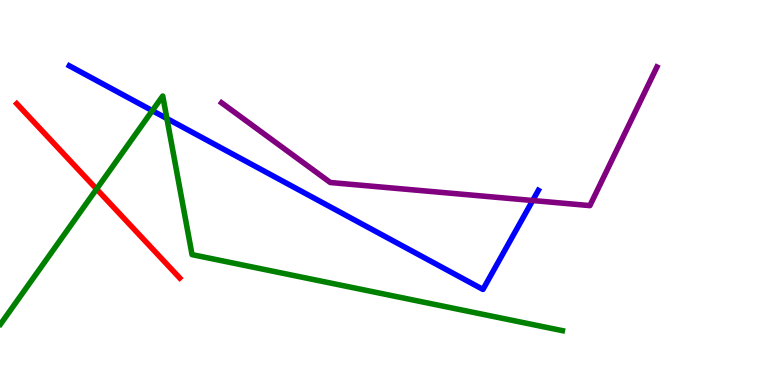[{'lines': ['blue', 'red'], 'intersections': []}, {'lines': ['green', 'red'], 'intersections': [{'x': 1.25, 'y': 5.09}]}, {'lines': ['purple', 'red'], 'intersections': []}, {'lines': ['blue', 'green'], 'intersections': [{'x': 1.97, 'y': 7.13}, {'x': 2.15, 'y': 6.92}]}, {'lines': ['blue', 'purple'], 'intersections': [{'x': 6.87, 'y': 4.79}]}, {'lines': ['green', 'purple'], 'intersections': []}]